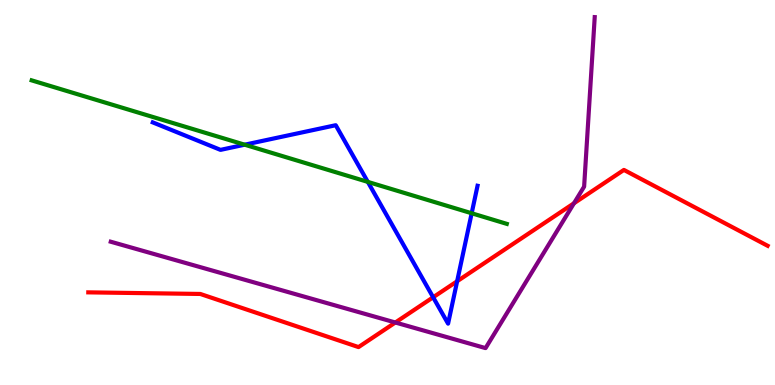[{'lines': ['blue', 'red'], 'intersections': [{'x': 5.59, 'y': 2.28}, {'x': 5.9, 'y': 2.69}]}, {'lines': ['green', 'red'], 'intersections': []}, {'lines': ['purple', 'red'], 'intersections': [{'x': 5.1, 'y': 1.62}, {'x': 7.41, 'y': 4.72}]}, {'lines': ['blue', 'green'], 'intersections': [{'x': 3.16, 'y': 6.24}, {'x': 4.75, 'y': 5.28}, {'x': 6.09, 'y': 4.46}]}, {'lines': ['blue', 'purple'], 'intersections': []}, {'lines': ['green', 'purple'], 'intersections': []}]